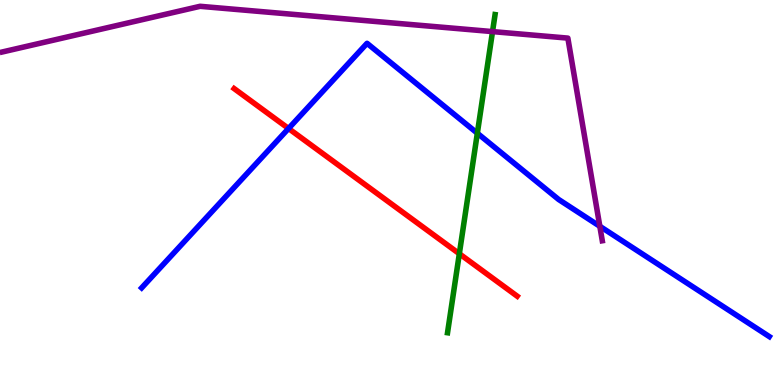[{'lines': ['blue', 'red'], 'intersections': [{'x': 3.72, 'y': 6.66}]}, {'lines': ['green', 'red'], 'intersections': [{'x': 5.93, 'y': 3.41}]}, {'lines': ['purple', 'red'], 'intersections': []}, {'lines': ['blue', 'green'], 'intersections': [{'x': 6.16, 'y': 6.54}]}, {'lines': ['blue', 'purple'], 'intersections': [{'x': 7.74, 'y': 4.12}]}, {'lines': ['green', 'purple'], 'intersections': [{'x': 6.36, 'y': 9.18}]}]